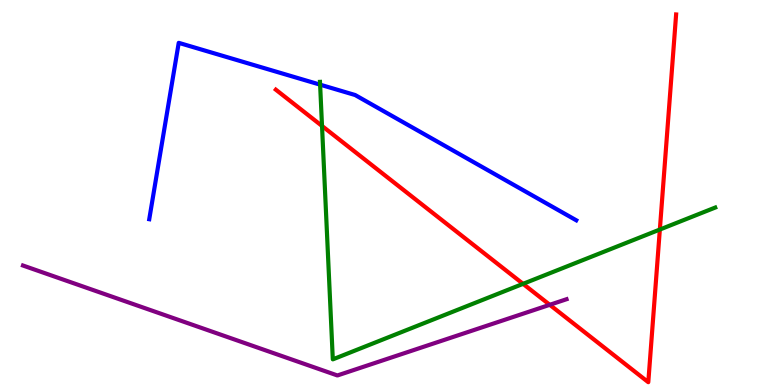[{'lines': ['blue', 'red'], 'intersections': []}, {'lines': ['green', 'red'], 'intersections': [{'x': 4.16, 'y': 6.73}, {'x': 6.75, 'y': 2.63}, {'x': 8.51, 'y': 4.04}]}, {'lines': ['purple', 'red'], 'intersections': [{'x': 7.09, 'y': 2.08}]}, {'lines': ['blue', 'green'], 'intersections': [{'x': 4.13, 'y': 7.8}]}, {'lines': ['blue', 'purple'], 'intersections': []}, {'lines': ['green', 'purple'], 'intersections': []}]